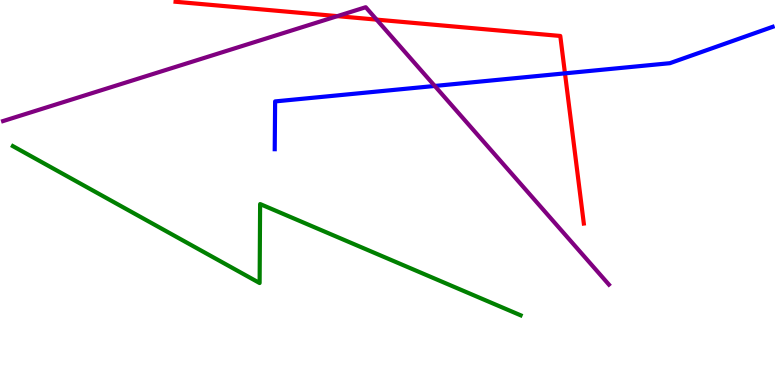[{'lines': ['blue', 'red'], 'intersections': [{'x': 7.29, 'y': 8.09}]}, {'lines': ['green', 'red'], 'intersections': []}, {'lines': ['purple', 'red'], 'intersections': [{'x': 4.35, 'y': 9.58}, {'x': 4.86, 'y': 9.49}]}, {'lines': ['blue', 'green'], 'intersections': []}, {'lines': ['blue', 'purple'], 'intersections': [{'x': 5.61, 'y': 7.77}]}, {'lines': ['green', 'purple'], 'intersections': []}]